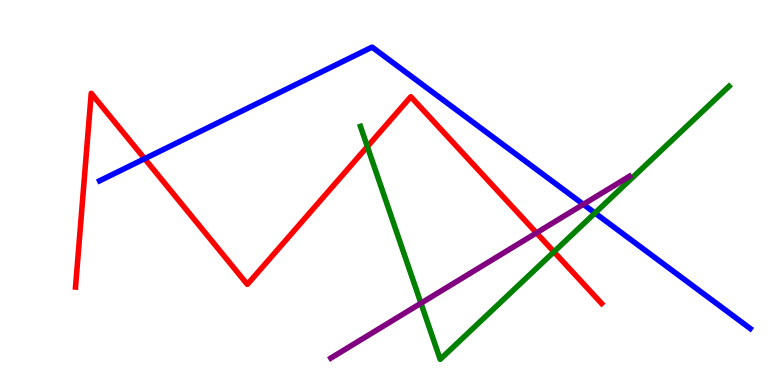[{'lines': ['blue', 'red'], 'intersections': [{'x': 1.87, 'y': 5.88}]}, {'lines': ['green', 'red'], 'intersections': [{'x': 4.74, 'y': 6.19}, {'x': 7.15, 'y': 3.46}]}, {'lines': ['purple', 'red'], 'intersections': [{'x': 6.92, 'y': 3.95}]}, {'lines': ['blue', 'green'], 'intersections': [{'x': 7.68, 'y': 4.47}]}, {'lines': ['blue', 'purple'], 'intersections': [{'x': 7.53, 'y': 4.69}]}, {'lines': ['green', 'purple'], 'intersections': [{'x': 5.43, 'y': 2.12}]}]